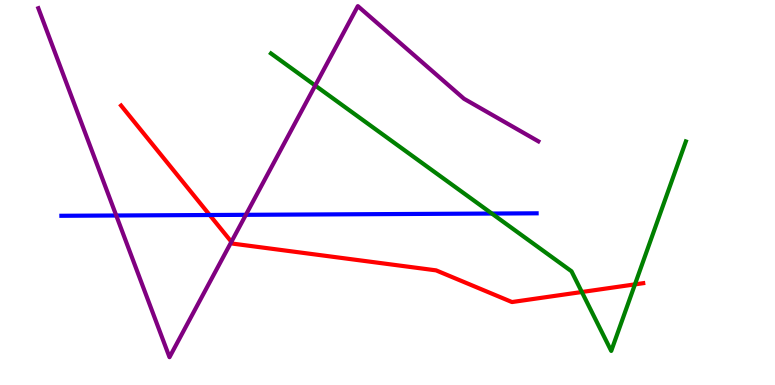[{'lines': ['blue', 'red'], 'intersections': [{'x': 2.71, 'y': 4.42}]}, {'lines': ['green', 'red'], 'intersections': [{'x': 7.51, 'y': 2.42}, {'x': 8.19, 'y': 2.61}]}, {'lines': ['purple', 'red'], 'intersections': [{'x': 2.99, 'y': 3.72}]}, {'lines': ['blue', 'green'], 'intersections': [{'x': 6.35, 'y': 4.45}]}, {'lines': ['blue', 'purple'], 'intersections': [{'x': 1.5, 'y': 4.4}, {'x': 3.17, 'y': 4.42}]}, {'lines': ['green', 'purple'], 'intersections': [{'x': 4.07, 'y': 7.78}]}]